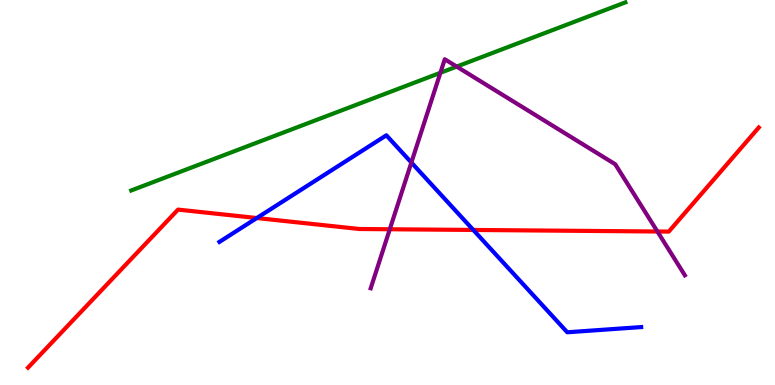[{'lines': ['blue', 'red'], 'intersections': [{'x': 3.31, 'y': 4.34}, {'x': 6.11, 'y': 4.03}]}, {'lines': ['green', 'red'], 'intersections': []}, {'lines': ['purple', 'red'], 'intersections': [{'x': 5.03, 'y': 4.05}, {'x': 8.48, 'y': 3.99}]}, {'lines': ['blue', 'green'], 'intersections': []}, {'lines': ['blue', 'purple'], 'intersections': [{'x': 5.31, 'y': 5.78}]}, {'lines': ['green', 'purple'], 'intersections': [{'x': 5.68, 'y': 8.11}, {'x': 5.89, 'y': 8.27}]}]